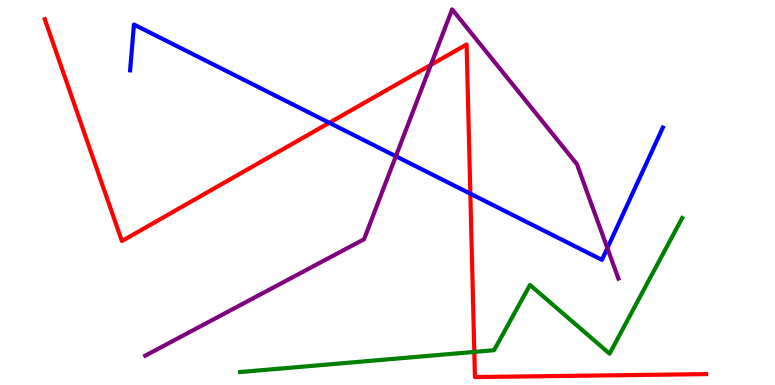[{'lines': ['blue', 'red'], 'intersections': [{'x': 4.25, 'y': 6.81}, {'x': 6.07, 'y': 4.97}]}, {'lines': ['green', 'red'], 'intersections': [{'x': 6.12, 'y': 0.86}]}, {'lines': ['purple', 'red'], 'intersections': [{'x': 5.56, 'y': 8.31}]}, {'lines': ['blue', 'green'], 'intersections': []}, {'lines': ['blue', 'purple'], 'intersections': [{'x': 5.11, 'y': 5.94}, {'x': 7.84, 'y': 3.56}]}, {'lines': ['green', 'purple'], 'intersections': []}]